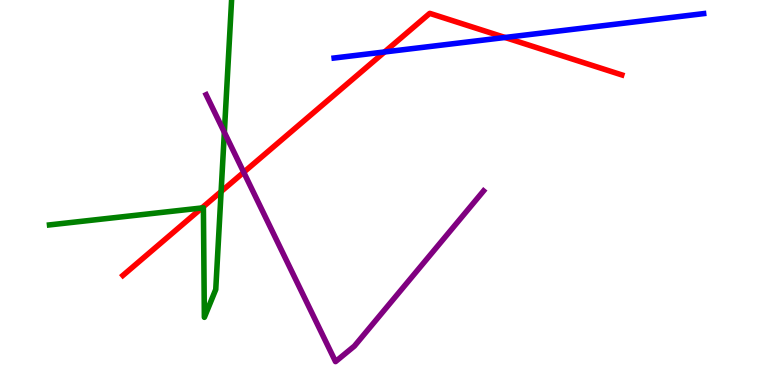[{'lines': ['blue', 'red'], 'intersections': [{'x': 4.96, 'y': 8.65}, {'x': 6.52, 'y': 9.03}]}, {'lines': ['green', 'red'], 'intersections': [{'x': 2.61, 'y': 4.6}, {'x': 2.85, 'y': 5.02}]}, {'lines': ['purple', 'red'], 'intersections': [{'x': 3.14, 'y': 5.53}]}, {'lines': ['blue', 'green'], 'intersections': []}, {'lines': ['blue', 'purple'], 'intersections': []}, {'lines': ['green', 'purple'], 'intersections': [{'x': 2.89, 'y': 6.56}]}]